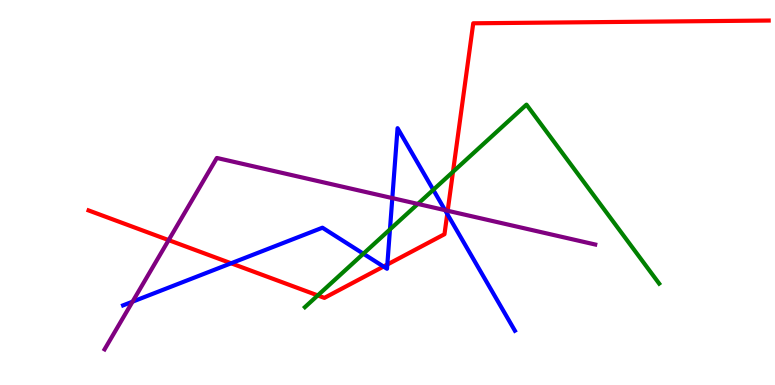[{'lines': ['blue', 'red'], 'intersections': [{'x': 2.98, 'y': 3.16}, {'x': 4.95, 'y': 3.08}, {'x': 5.0, 'y': 3.13}, {'x': 5.77, 'y': 4.44}]}, {'lines': ['green', 'red'], 'intersections': [{'x': 4.1, 'y': 2.33}, {'x': 5.85, 'y': 5.54}]}, {'lines': ['purple', 'red'], 'intersections': [{'x': 2.18, 'y': 3.76}, {'x': 5.78, 'y': 4.53}]}, {'lines': ['blue', 'green'], 'intersections': [{'x': 4.69, 'y': 3.41}, {'x': 5.03, 'y': 4.04}, {'x': 5.59, 'y': 5.07}]}, {'lines': ['blue', 'purple'], 'intersections': [{'x': 1.71, 'y': 2.16}, {'x': 5.06, 'y': 4.85}, {'x': 5.74, 'y': 4.54}]}, {'lines': ['green', 'purple'], 'intersections': [{'x': 5.39, 'y': 4.7}]}]